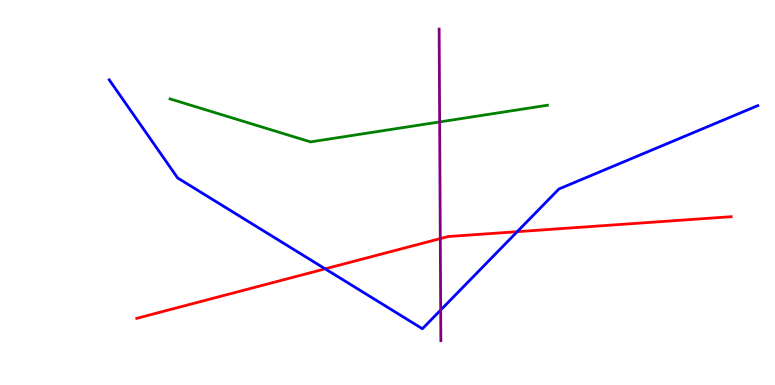[{'lines': ['blue', 'red'], 'intersections': [{'x': 4.2, 'y': 3.02}, {'x': 6.67, 'y': 3.98}]}, {'lines': ['green', 'red'], 'intersections': []}, {'lines': ['purple', 'red'], 'intersections': [{'x': 5.68, 'y': 3.8}]}, {'lines': ['blue', 'green'], 'intersections': []}, {'lines': ['blue', 'purple'], 'intersections': [{'x': 5.69, 'y': 1.95}]}, {'lines': ['green', 'purple'], 'intersections': [{'x': 5.67, 'y': 6.83}]}]